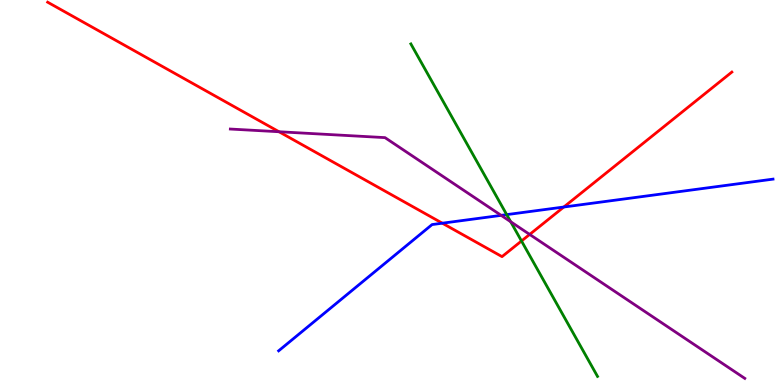[{'lines': ['blue', 'red'], 'intersections': [{'x': 5.71, 'y': 4.2}, {'x': 7.28, 'y': 4.62}]}, {'lines': ['green', 'red'], 'intersections': [{'x': 6.73, 'y': 3.74}]}, {'lines': ['purple', 'red'], 'intersections': [{'x': 3.6, 'y': 6.58}, {'x': 6.83, 'y': 3.91}]}, {'lines': ['blue', 'green'], 'intersections': [{'x': 6.54, 'y': 4.43}]}, {'lines': ['blue', 'purple'], 'intersections': [{'x': 6.47, 'y': 4.41}]}, {'lines': ['green', 'purple'], 'intersections': [{'x': 6.59, 'y': 4.24}]}]